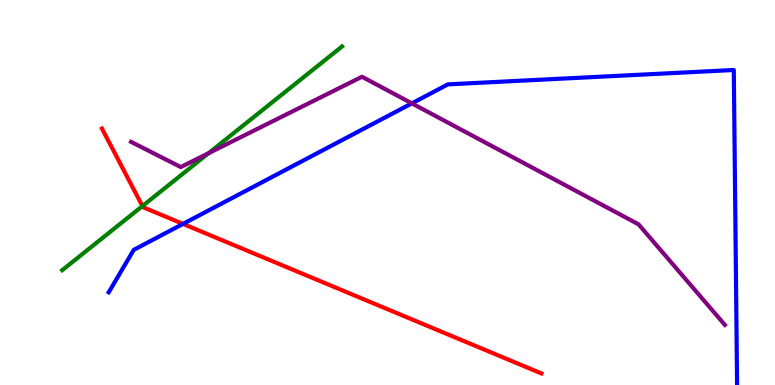[{'lines': ['blue', 'red'], 'intersections': [{'x': 2.36, 'y': 4.18}]}, {'lines': ['green', 'red'], 'intersections': [{'x': 1.84, 'y': 4.65}]}, {'lines': ['purple', 'red'], 'intersections': []}, {'lines': ['blue', 'green'], 'intersections': []}, {'lines': ['blue', 'purple'], 'intersections': [{'x': 5.31, 'y': 7.32}]}, {'lines': ['green', 'purple'], 'intersections': [{'x': 2.69, 'y': 6.02}]}]